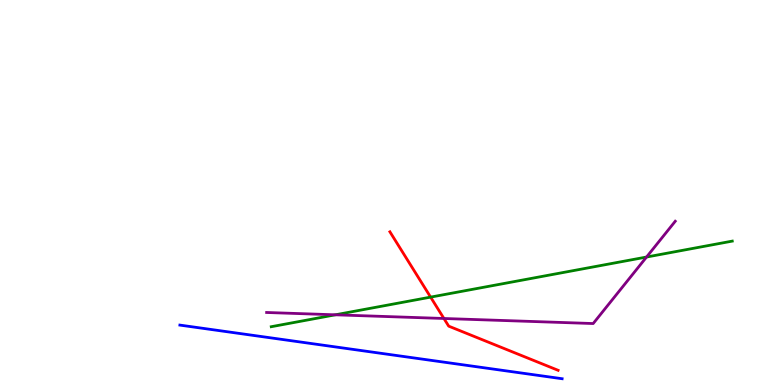[{'lines': ['blue', 'red'], 'intersections': []}, {'lines': ['green', 'red'], 'intersections': [{'x': 5.56, 'y': 2.28}]}, {'lines': ['purple', 'red'], 'intersections': [{'x': 5.73, 'y': 1.73}]}, {'lines': ['blue', 'green'], 'intersections': []}, {'lines': ['blue', 'purple'], 'intersections': []}, {'lines': ['green', 'purple'], 'intersections': [{'x': 4.33, 'y': 1.82}, {'x': 8.34, 'y': 3.32}]}]